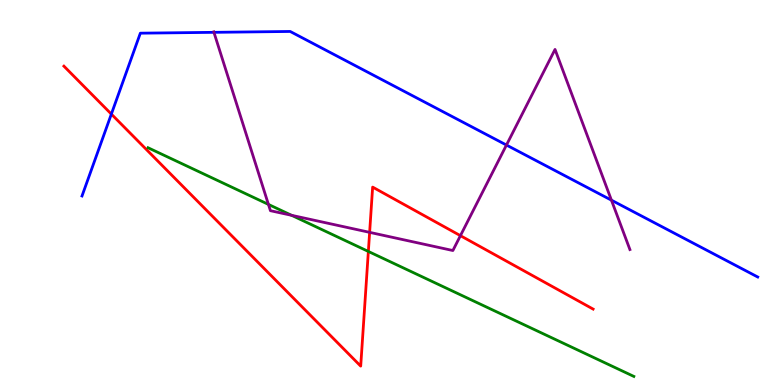[{'lines': ['blue', 'red'], 'intersections': [{'x': 1.44, 'y': 7.04}]}, {'lines': ['green', 'red'], 'intersections': [{'x': 4.75, 'y': 3.47}]}, {'lines': ['purple', 'red'], 'intersections': [{'x': 4.77, 'y': 3.96}, {'x': 5.94, 'y': 3.88}]}, {'lines': ['blue', 'green'], 'intersections': []}, {'lines': ['blue', 'purple'], 'intersections': [{'x': 2.76, 'y': 9.16}, {'x': 6.53, 'y': 6.23}, {'x': 7.89, 'y': 4.8}]}, {'lines': ['green', 'purple'], 'intersections': [{'x': 3.46, 'y': 4.69}, {'x': 3.76, 'y': 4.41}]}]